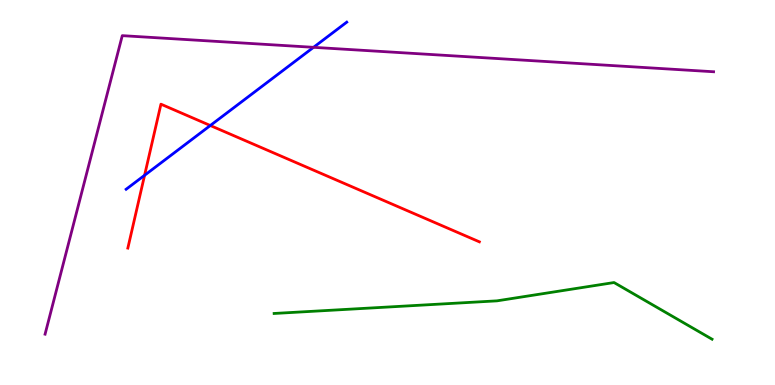[{'lines': ['blue', 'red'], 'intersections': [{'x': 1.87, 'y': 5.45}, {'x': 2.71, 'y': 6.74}]}, {'lines': ['green', 'red'], 'intersections': []}, {'lines': ['purple', 'red'], 'intersections': []}, {'lines': ['blue', 'green'], 'intersections': []}, {'lines': ['blue', 'purple'], 'intersections': [{'x': 4.05, 'y': 8.77}]}, {'lines': ['green', 'purple'], 'intersections': []}]